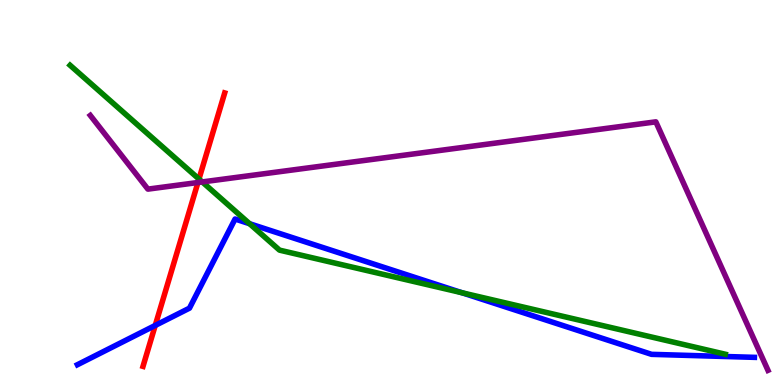[{'lines': ['blue', 'red'], 'intersections': [{'x': 2.0, 'y': 1.55}]}, {'lines': ['green', 'red'], 'intersections': [{'x': 2.57, 'y': 5.35}]}, {'lines': ['purple', 'red'], 'intersections': [{'x': 2.55, 'y': 5.26}]}, {'lines': ['blue', 'green'], 'intersections': [{'x': 3.22, 'y': 4.19}, {'x': 5.96, 'y': 2.4}]}, {'lines': ['blue', 'purple'], 'intersections': []}, {'lines': ['green', 'purple'], 'intersections': [{'x': 2.61, 'y': 5.27}]}]